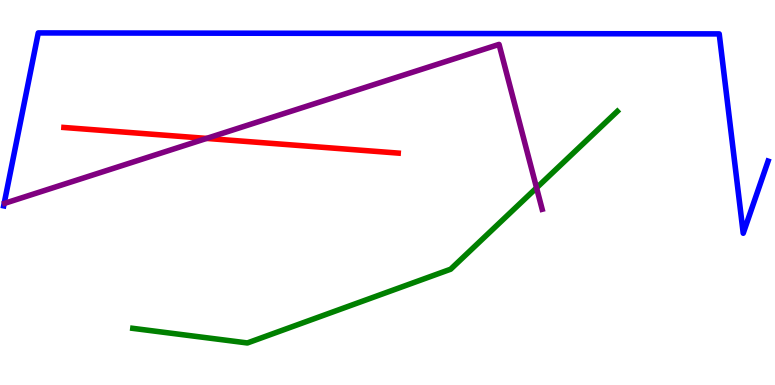[{'lines': ['blue', 'red'], 'intersections': []}, {'lines': ['green', 'red'], 'intersections': []}, {'lines': ['purple', 'red'], 'intersections': [{'x': 2.67, 'y': 6.4}]}, {'lines': ['blue', 'green'], 'intersections': []}, {'lines': ['blue', 'purple'], 'intersections': []}, {'lines': ['green', 'purple'], 'intersections': [{'x': 6.92, 'y': 5.12}]}]